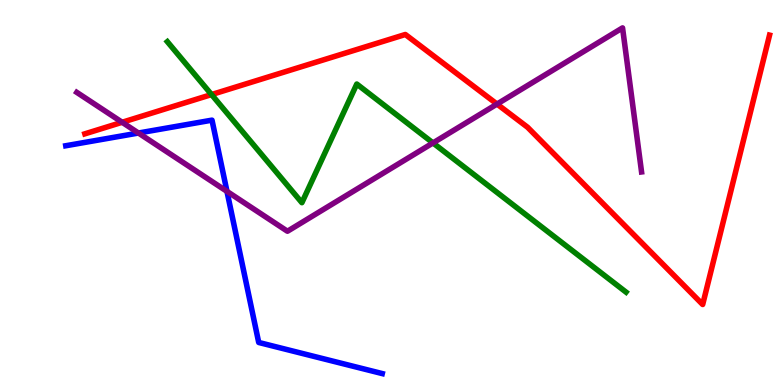[{'lines': ['blue', 'red'], 'intersections': []}, {'lines': ['green', 'red'], 'intersections': [{'x': 2.73, 'y': 7.54}]}, {'lines': ['purple', 'red'], 'intersections': [{'x': 1.58, 'y': 6.82}, {'x': 6.41, 'y': 7.3}]}, {'lines': ['blue', 'green'], 'intersections': []}, {'lines': ['blue', 'purple'], 'intersections': [{'x': 1.79, 'y': 6.54}, {'x': 2.93, 'y': 5.03}]}, {'lines': ['green', 'purple'], 'intersections': [{'x': 5.59, 'y': 6.29}]}]